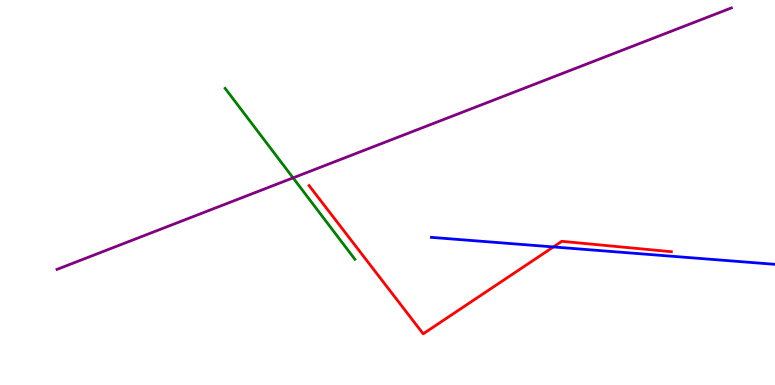[{'lines': ['blue', 'red'], 'intersections': [{'x': 7.14, 'y': 3.59}]}, {'lines': ['green', 'red'], 'intersections': []}, {'lines': ['purple', 'red'], 'intersections': []}, {'lines': ['blue', 'green'], 'intersections': []}, {'lines': ['blue', 'purple'], 'intersections': []}, {'lines': ['green', 'purple'], 'intersections': [{'x': 3.78, 'y': 5.38}]}]